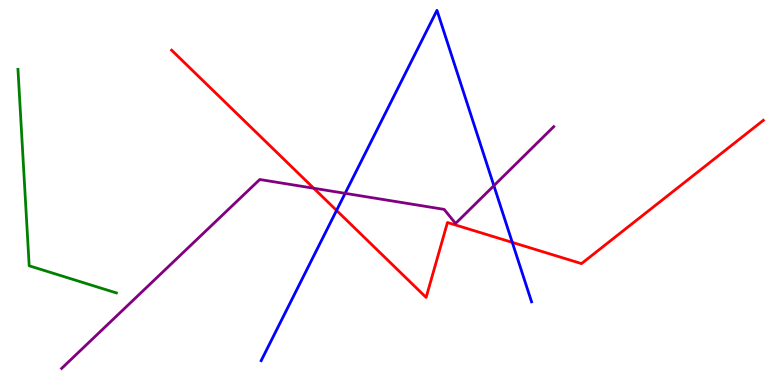[{'lines': ['blue', 'red'], 'intersections': [{'x': 4.34, 'y': 4.53}, {'x': 6.61, 'y': 3.7}]}, {'lines': ['green', 'red'], 'intersections': []}, {'lines': ['purple', 'red'], 'intersections': [{'x': 4.05, 'y': 5.11}]}, {'lines': ['blue', 'green'], 'intersections': []}, {'lines': ['blue', 'purple'], 'intersections': [{'x': 4.45, 'y': 4.98}, {'x': 6.37, 'y': 5.18}]}, {'lines': ['green', 'purple'], 'intersections': []}]